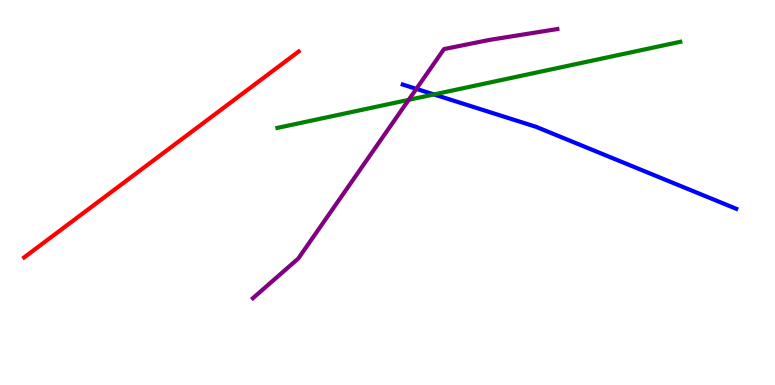[{'lines': ['blue', 'red'], 'intersections': []}, {'lines': ['green', 'red'], 'intersections': []}, {'lines': ['purple', 'red'], 'intersections': []}, {'lines': ['blue', 'green'], 'intersections': [{'x': 5.6, 'y': 7.55}]}, {'lines': ['blue', 'purple'], 'intersections': [{'x': 5.37, 'y': 7.69}]}, {'lines': ['green', 'purple'], 'intersections': [{'x': 5.27, 'y': 7.41}]}]